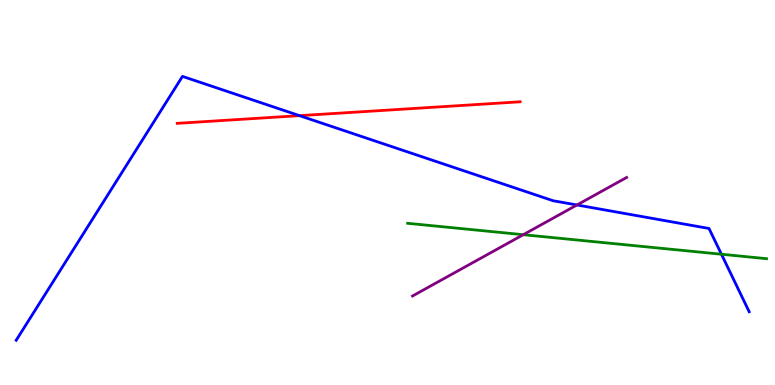[{'lines': ['blue', 'red'], 'intersections': [{'x': 3.86, 'y': 7.0}]}, {'lines': ['green', 'red'], 'intersections': []}, {'lines': ['purple', 'red'], 'intersections': []}, {'lines': ['blue', 'green'], 'intersections': [{'x': 9.31, 'y': 3.4}]}, {'lines': ['blue', 'purple'], 'intersections': [{'x': 7.44, 'y': 4.68}]}, {'lines': ['green', 'purple'], 'intersections': [{'x': 6.75, 'y': 3.9}]}]